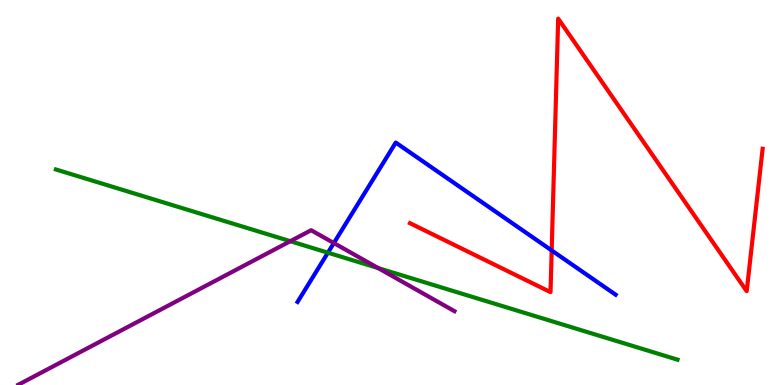[{'lines': ['blue', 'red'], 'intersections': [{'x': 7.12, 'y': 3.49}]}, {'lines': ['green', 'red'], 'intersections': []}, {'lines': ['purple', 'red'], 'intersections': []}, {'lines': ['blue', 'green'], 'intersections': [{'x': 4.23, 'y': 3.44}]}, {'lines': ['blue', 'purple'], 'intersections': [{'x': 4.31, 'y': 3.69}]}, {'lines': ['green', 'purple'], 'intersections': [{'x': 3.75, 'y': 3.74}, {'x': 4.88, 'y': 3.04}]}]